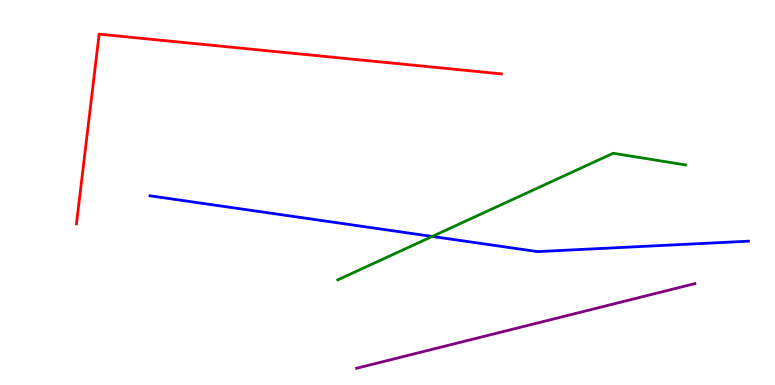[{'lines': ['blue', 'red'], 'intersections': []}, {'lines': ['green', 'red'], 'intersections': []}, {'lines': ['purple', 'red'], 'intersections': []}, {'lines': ['blue', 'green'], 'intersections': [{'x': 5.58, 'y': 3.86}]}, {'lines': ['blue', 'purple'], 'intersections': []}, {'lines': ['green', 'purple'], 'intersections': []}]